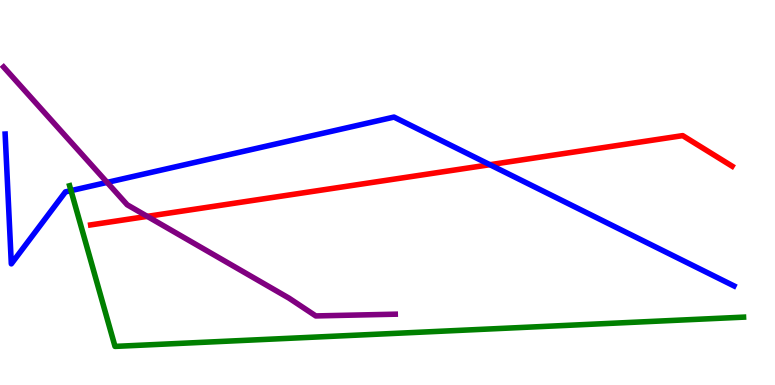[{'lines': ['blue', 'red'], 'intersections': [{'x': 6.32, 'y': 5.72}]}, {'lines': ['green', 'red'], 'intersections': []}, {'lines': ['purple', 'red'], 'intersections': [{'x': 1.9, 'y': 4.38}]}, {'lines': ['blue', 'green'], 'intersections': [{'x': 0.916, 'y': 5.05}]}, {'lines': ['blue', 'purple'], 'intersections': [{'x': 1.38, 'y': 5.26}]}, {'lines': ['green', 'purple'], 'intersections': []}]